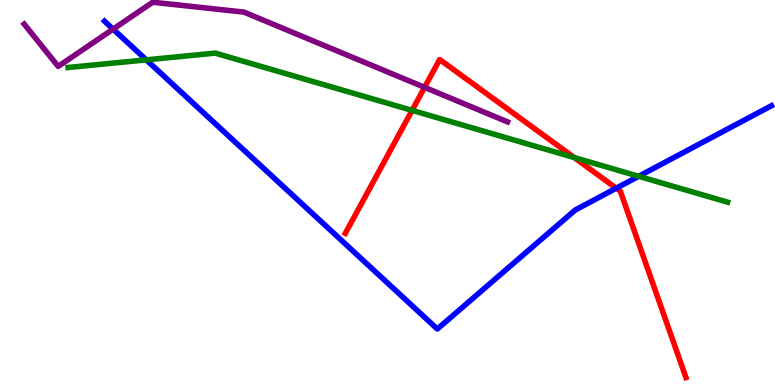[{'lines': ['blue', 'red'], 'intersections': [{'x': 7.95, 'y': 5.11}]}, {'lines': ['green', 'red'], 'intersections': [{'x': 5.32, 'y': 7.13}, {'x': 7.41, 'y': 5.91}]}, {'lines': ['purple', 'red'], 'intersections': [{'x': 5.48, 'y': 7.73}]}, {'lines': ['blue', 'green'], 'intersections': [{'x': 1.89, 'y': 8.45}, {'x': 8.24, 'y': 5.42}]}, {'lines': ['blue', 'purple'], 'intersections': [{'x': 1.46, 'y': 9.24}]}, {'lines': ['green', 'purple'], 'intersections': []}]